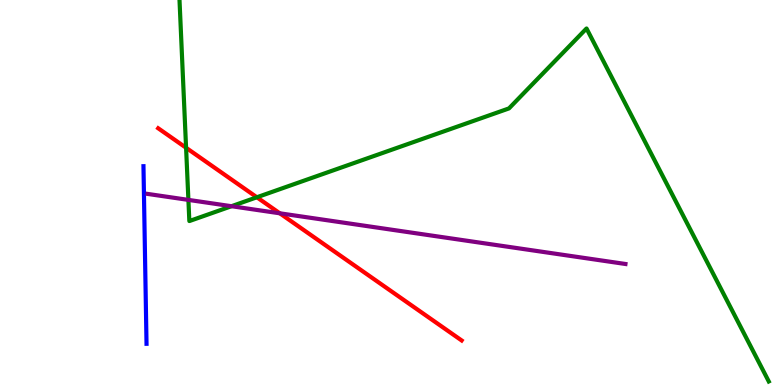[{'lines': ['blue', 'red'], 'intersections': []}, {'lines': ['green', 'red'], 'intersections': [{'x': 2.4, 'y': 6.16}, {'x': 3.31, 'y': 4.88}]}, {'lines': ['purple', 'red'], 'intersections': [{'x': 3.61, 'y': 4.46}]}, {'lines': ['blue', 'green'], 'intersections': []}, {'lines': ['blue', 'purple'], 'intersections': []}, {'lines': ['green', 'purple'], 'intersections': [{'x': 2.43, 'y': 4.81}, {'x': 2.99, 'y': 4.64}]}]